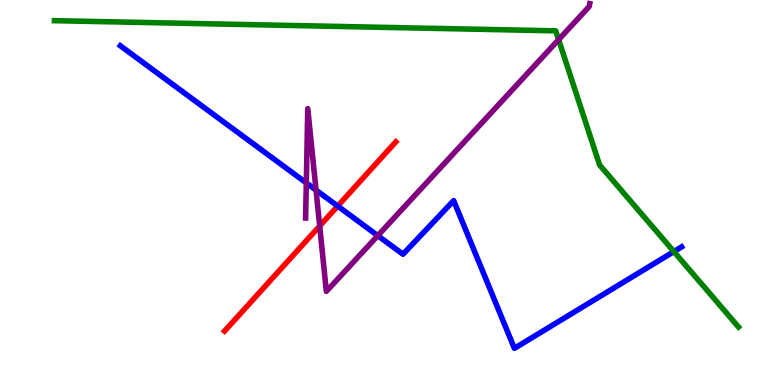[{'lines': ['blue', 'red'], 'intersections': [{'x': 4.36, 'y': 4.65}]}, {'lines': ['green', 'red'], 'intersections': []}, {'lines': ['purple', 'red'], 'intersections': [{'x': 4.12, 'y': 4.13}]}, {'lines': ['blue', 'green'], 'intersections': [{'x': 8.7, 'y': 3.46}]}, {'lines': ['blue', 'purple'], 'intersections': [{'x': 3.95, 'y': 5.25}, {'x': 4.08, 'y': 5.06}, {'x': 4.87, 'y': 3.88}]}, {'lines': ['green', 'purple'], 'intersections': [{'x': 7.21, 'y': 8.97}]}]